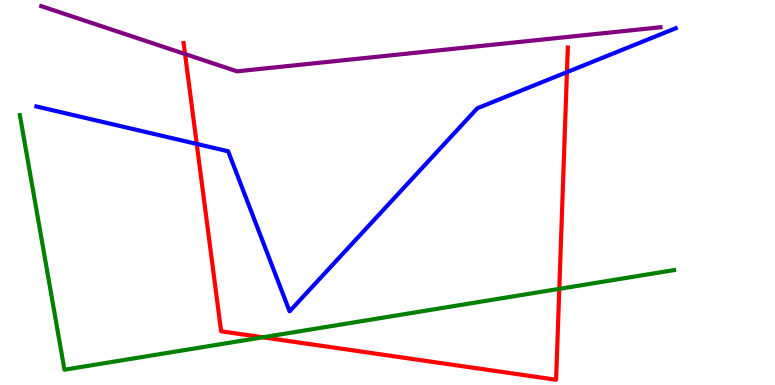[{'lines': ['blue', 'red'], 'intersections': [{'x': 2.54, 'y': 6.26}, {'x': 7.32, 'y': 8.13}]}, {'lines': ['green', 'red'], 'intersections': [{'x': 3.39, 'y': 1.24}, {'x': 7.22, 'y': 2.5}]}, {'lines': ['purple', 'red'], 'intersections': [{'x': 2.39, 'y': 8.6}]}, {'lines': ['blue', 'green'], 'intersections': []}, {'lines': ['blue', 'purple'], 'intersections': []}, {'lines': ['green', 'purple'], 'intersections': []}]